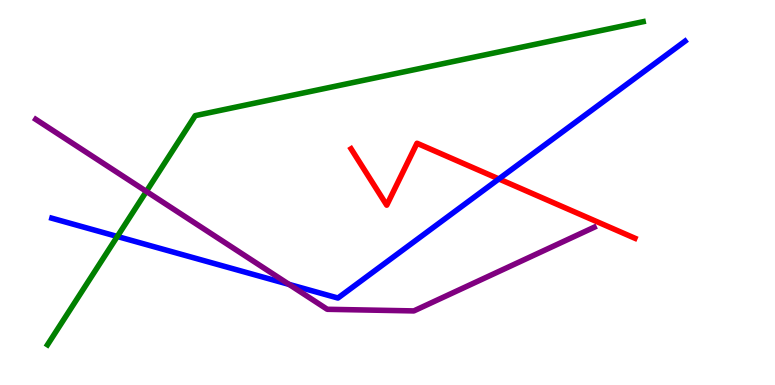[{'lines': ['blue', 'red'], 'intersections': [{'x': 6.44, 'y': 5.35}]}, {'lines': ['green', 'red'], 'intersections': []}, {'lines': ['purple', 'red'], 'intersections': []}, {'lines': ['blue', 'green'], 'intersections': [{'x': 1.51, 'y': 3.86}]}, {'lines': ['blue', 'purple'], 'intersections': [{'x': 3.73, 'y': 2.61}]}, {'lines': ['green', 'purple'], 'intersections': [{'x': 1.89, 'y': 5.03}]}]